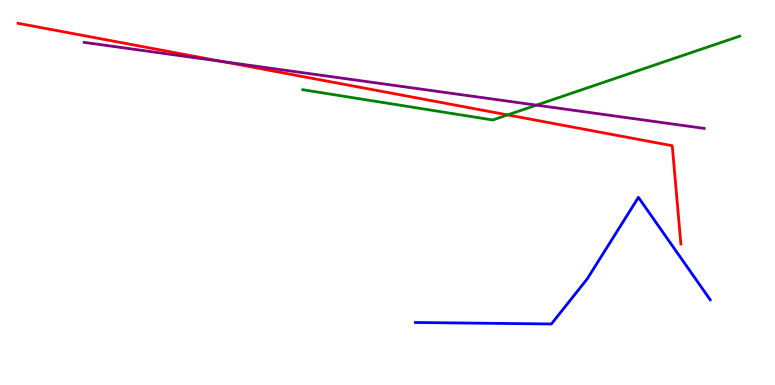[{'lines': ['blue', 'red'], 'intersections': []}, {'lines': ['green', 'red'], 'intersections': [{'x': 6.55, 'y': 7.02}]}, {'lines': ['purple', 'red'], 'intersections': [{'x': 2.87, 'y': 8.4}]}, {'lines': ['blue', 'green'], 'intersections': []}, {'lines': ['blue', 'purple'], 'intersections': []}, {'lines': ['green', 'purple'], 'intersections': [{'x': 6.92, 'y': 7.27}]}]